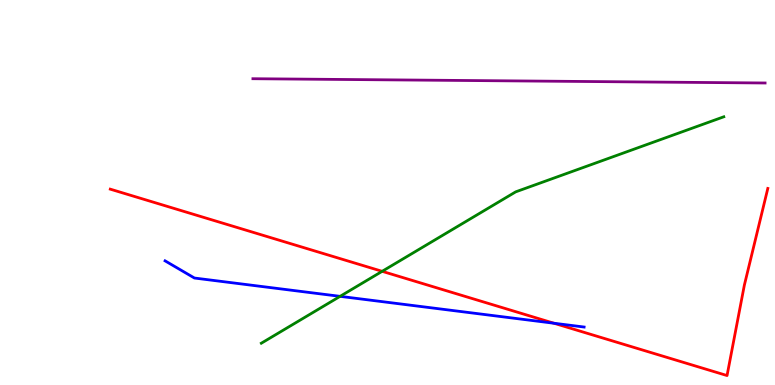[{'lines': ['blue', 'red'], 'intersections': [{'x': 7.15, 'y': 1.6}]}, {'lines': ['green', 'red'], 'intersections': [{'x': 4.93, 'y': 2.95}]}, {'lines': ['purple', 'red'], 'intersections': []}, {'lines': ['blue', 'green'], 'intersections': [{'x': 4.39, 'y': 2.3}]}, {'lines': ['blue', 'purple'], 'intersections': []}, {'lines': ['green', 'purple'], 'intersections': []}]